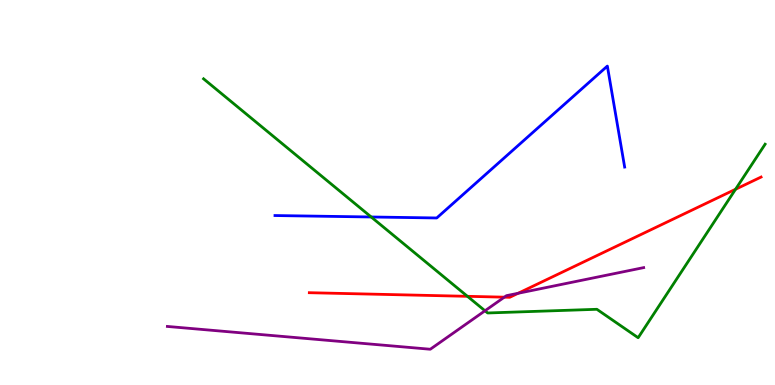[{'lines': ['blue', 'red'], 'intersections': []}, {'lines': ['green', 'red'], 'intersections': [{'x': 6.03, 'y': 2.3}, {'x': 9.49, 'y': 5.08}]}, {'lines': ['purple', 'red'], 'intersections': [{'x': 6.51, 'y': 2.28}, {'x': 6.69, 'y': 2.38}]}, {'lines': ['blue', 'green'], 'intersections': [{'x': 4.79, 'y': 4.36}]}, {'lines': ['blue', 'purple'], 'intersections': []}, {'lines': ['green', 'purple'], 'intersections': [{'x': 6.26, 'y': 1.93}]}]